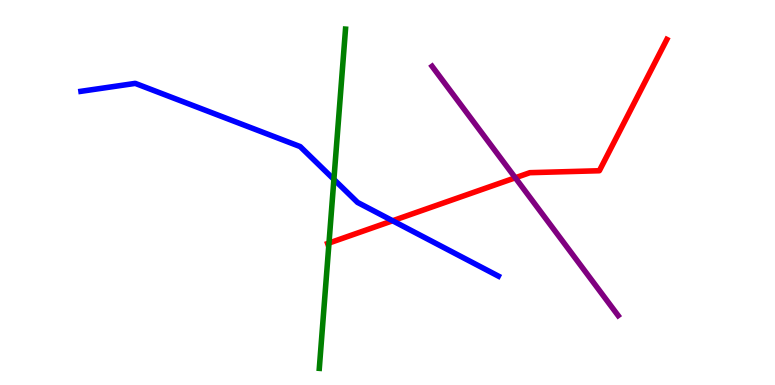[{'lines': ['blue', 'red'], 'intersections': [{'x': 5.07, 'y': 4.27}]}, {'lines': ['green', 'red'], 'intersections': [{'x': 4.24, 'y': 3.69}]}, {'lines': ['purple', 'red'], 'intersections': [{'x': 6.65, 'y': 5.38}]}, {'lines': ['blue', 'green'], 'intersections': [{'x': 4.31, 'y': 5.34}]}, {'lines': ['blue', 'purple'], 'intersections': []}, {'lines': ['green', 'purple'], 'intersections': []}]